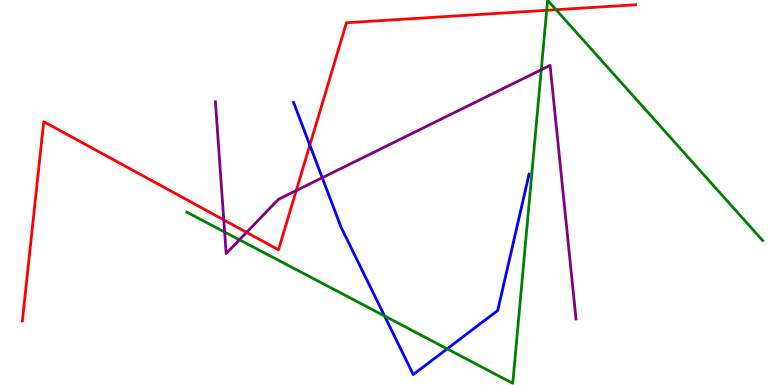[{'lines': ['blue', 'red'], 'intersections': [{'x': 4.0, 'y': 6.23}]}, {'lines': ['green', 'red'], 'intersections': [{'x': 7.05, 'y': 9.73}, {'x': 7.17, 'y': 9.75}]}, {'lines': ['purple', 'red'], 'intersections': [{'x': 2.89, 'y': 4.29}, {'x': 3.18, 'y': 3.96}, {'x': 3.82, 'y': 5.05}]}, {'lines': ['blue', 'green'], 'intersections': [{'x': 4.96, 'y': 1.79}, {'x': 5.77, 'y': 0.939}]}, {'lines': ['blue', 'purple'], 'intersections': [{'x': 4.16, 'y': 5.38}]}, {'lines': ['green', 'purple'], 'intersections': [{'x': 2.9, 'y': 3.97}, {'x': 3.09, 'y': 3.77}, {'x': 6.98, 'y': 8.19}]}]